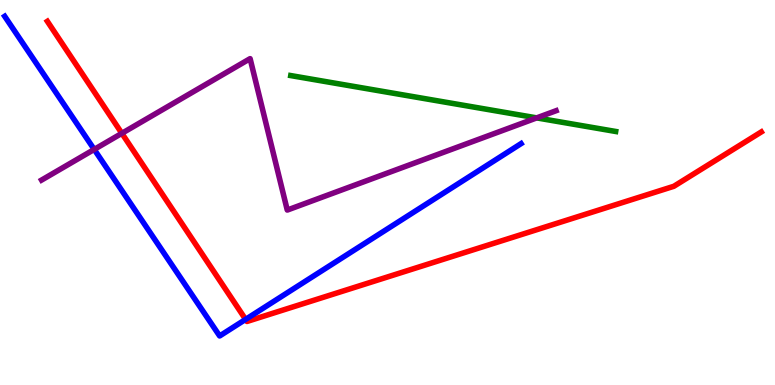[{'lines': ['blue', 'red'], 'intersections': [{'x': 3.17, 'y': 1.7}]}, {'lines': ['green', 'red'], 'intersections': []}, {'lines': ['purple', 'red'], 'intersections': [{'x': 1.57, 'y': 6.54}]}, {'lines': ['blue', 'green'], 'intersections': []}, {'lines': ['blue', 'purple'], 'intersections': [{'x': 1.22, 'y': 6.12}]}, {'lines': ['green', 'purple'], 'intersections': [{'x': 6.93, 'y': 6.94}]}]